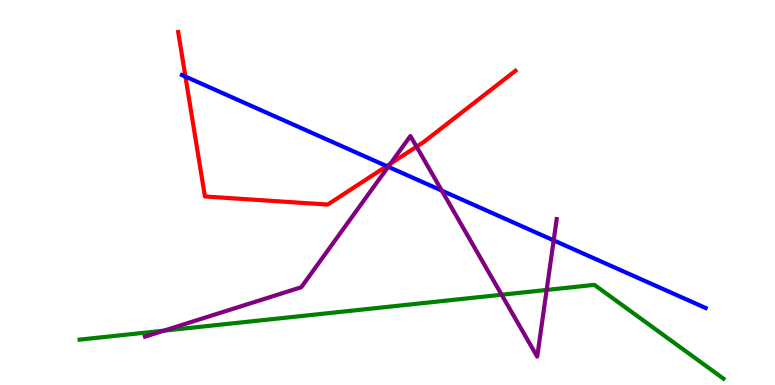[{'lines': ['blue', 'red'], 'intersections': [{'x': 2.39, 'y': 8.01}, {'x': 4.99, 'y': 5.69}]}, {'lines': ['green', 'red'], 'intersections': []}, {'lines': ['purple', 'red'], 'intersections': [{'x': 5.04, 'y': 5.75}, {'x': 5.37, 'y': 6.19}]}, {'lines': ['blue', 'green'], 'intersections': []}, {'lines': ['blue', 'purple'], 'intersections': [{'x': 5.01, 'y': 5.67}, {'x': 5.7, 'y': 5.05}, {'x': 7.14, 'y': 3.76}]}, {'lines': ['green', 'purple'], 'intersections': [{'x': 2.11, 'y': 1.41}, {'x': 6.47, 'y': 2.34}, {'x': 7.05, 'y': 2.47}]}]